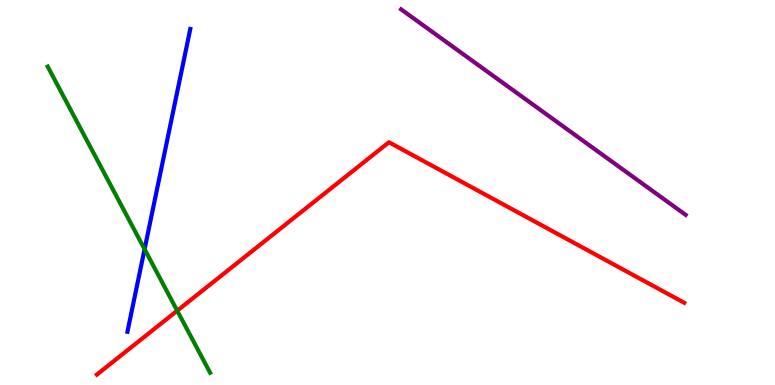[{'lines': ['blue', 'red'], 'intersections': []}, {'lines': ['green', 'red'], 'intersections': [{'x': 2.29, 'y': 1.93}]}, {'lines': ['purple', 'red'], 'intersections': []}, {'lines': ['blue', 'green'], 'intersections': [{'x': 1.87, 'y': 3.53}]}, {'lines': ['blue', 'purple'], 'intersections': []}, {'lines': ['green', 'purple'], 'intersections': []}]